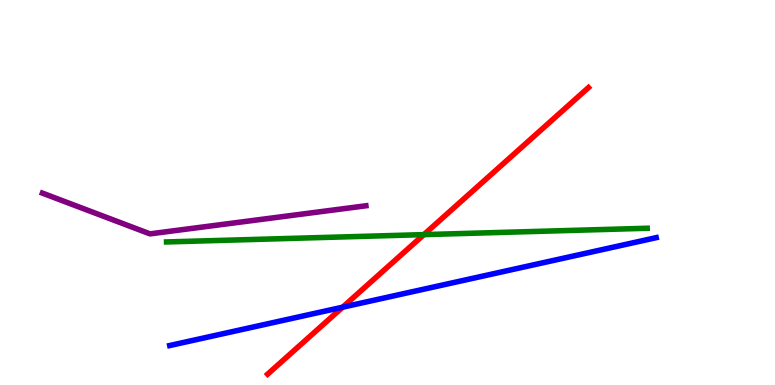[{'lines': ['blue', 'red'], 'intersections': [{'x': 4.42, 'y': 2.02}]}, {'lines': ['green', 'red'], 'intersections': [{'x': 5.47, 'y': 3.91}]}, {'lines': ['purple', 'red'], 'intersections': []}, {'lines': ['blue', 'green'], 'intersections': []}, {'lines': ['blue', 'purple'], 'intersections': []}, {'lines': ['green', 'purple'], 'intersections': []}]